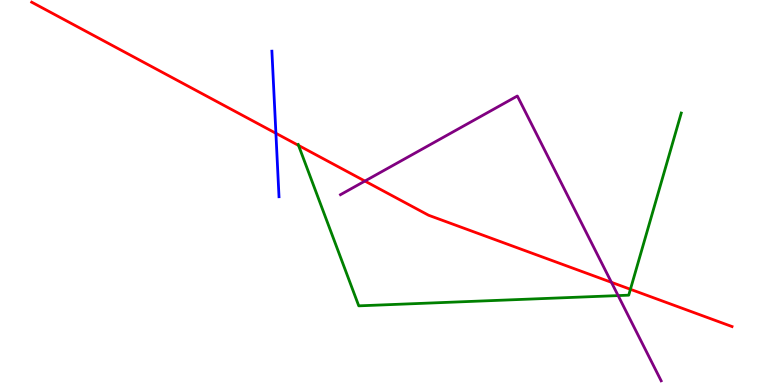[{'lines': ['blue', 'red'], 'intersections': [{'x': 3.56, 'y': 6.54}]}, {'lines': ['green', 'red'], 'intersections': [{'x': 3.85, 'y': 6.22}, {'x': 8.13, 'y': 2.49}]}, {'lines': ['purple', 'red'], 'intersections': [{'x': 4.71, 'y': 5.3}, {'x': 7.89, 'y': 2.67}]}, {'lines': ['blue', 'green'], 'intersections': []}, {'lines': ['blue', 'purple'], 'intersections': []}, {'lines': ['green', 'purple'], 'intersections': [{'x': 7.98, 'y': 2.32}]}]